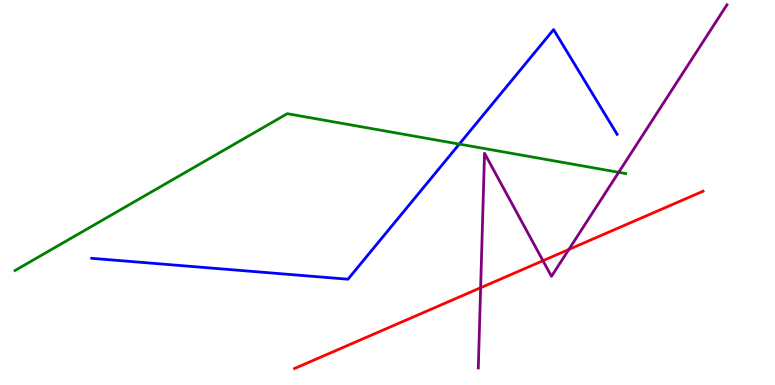[{'lines': ['blue', 'red'], 'intersections': []}, {'lines': ['green', 'red'], 'intersections': []}, {'lines': ['purple', 'red'], 'intersections': [{'x': 6.2, 'y': 2.53}, {'x': 7.01, 'y': 3.23}, {'x': 7.34, 'y': 3.52}]}, {'lines': ['blue', 'green'], 'intersections': [{'x': 5.93, 'y': 6.26}]}, {'lines': ['blue', 'purple'], 'intersections': []}, {'lines': ['green', 'purple'], 'intersections': [{'x': 7.98, 'y': 5.52}]}]